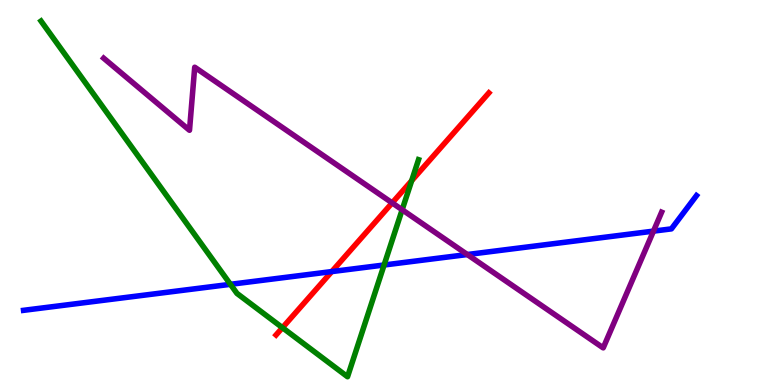[{'lines': ['blue', 'red'], 'intersections': [{'x': 4.28, 'y': 2.95}]}, {'lines': ['green', 'red'], 'intersections': [{'x': 3.64, 'y': 1.49}, {'x': 5.31, 'y': 5.31}]}, {'lines': ['purple', 'red'], 'intersections': [{'x': 5.06, 'y': 4.73}]}, {'lines': ['blue', 'green'], 'intersections': [{'x': 2.97, 'y': 2.62}, {'x': 4.96, 'y': 3.12}]}, {'lines': ['blue', 'purple'], 'intersections': [{'x': 6.03, 'y': 3.39}, {'x': 8.43, 'y': 4.0}]}, {'lines': ['green', 'purple'], 'intersections': [{'x': 5.19, 'y': 4.55}]}]